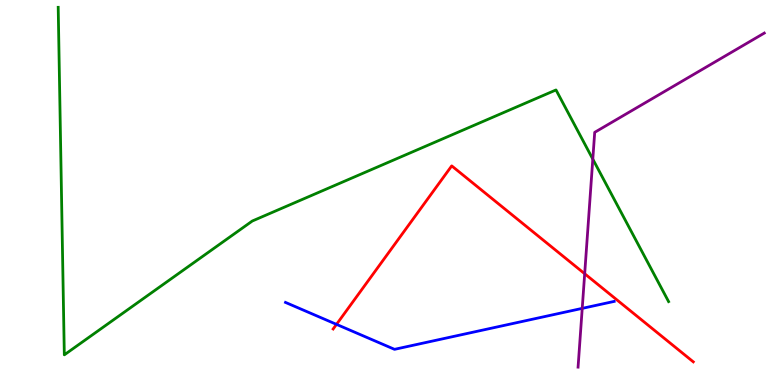[{'lines': ['blue', 'red'], 'intersections': [{'x': 4.34, 'y': 1.57}]}, {'lines': ['green', 'red'], 'intersections': []}, {'lines': ['purple', 'red'], 'intersections': [{'x': 7.54, 'y': 2.89}]}, {'lines': ['blue', 'green'], 'intersections': []}, {'lines': ['blue', 'purple'], 'intersections': [{'x': 7.51, 'y': 1.99}]}, {'lines': ['green', 'purple'], 'intersections': [{'x': 7.65, 'y': 5.87}]}]